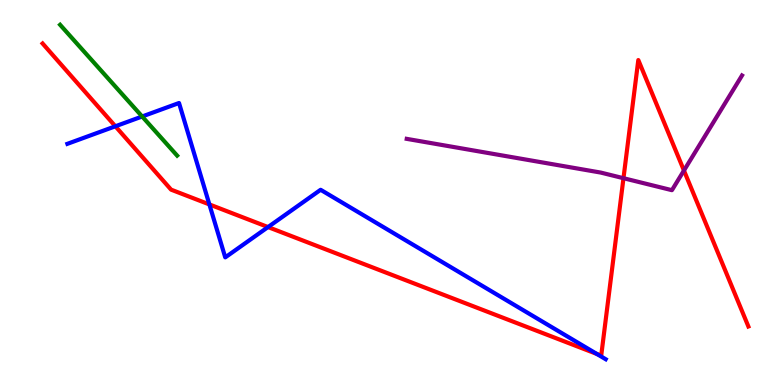[{'lines': ['blue', 'red'], 'intersections': [{'x': 1.49, 'y': 6.72}, {'x': 2.7, 'y': 4.69}, {'x': 3.46, 'y': 4.1}, {'x': 7.7, 'y': 0.807}]}, {'lines': ['green', 'red'], 'intersections': []}, {'lines': ['purple', 'red'], 'intersections': [{'x': 8.04, 'y': 5.37}, {'x': 8.83, 'y': 5.57}]}, {'lines': ['blue', 'green'], 'intersections': [{'x': 1.83, 'y': 6.97}]}, {'lines': ['blue', 'purple'], 'intersections': []}, {'lines': ['green', 'purple'], 'intersections': []}]